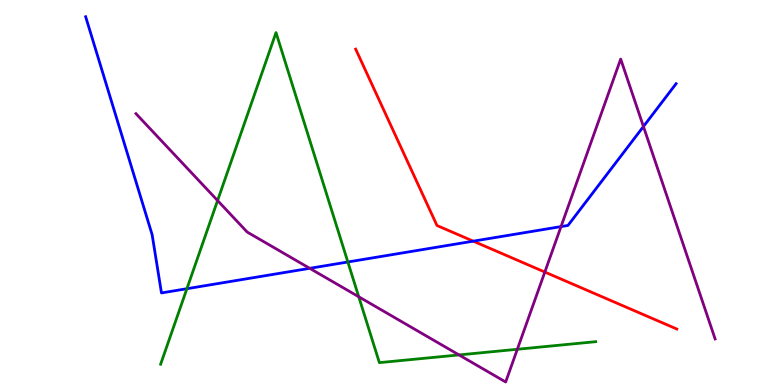[{'lines': ['blue', 'red'], 'intersections': [{'x': 6.11, 'y': 3.74}]}, {'lines': ['green', 'red'], 'intersections': []}, {'lines': ['purple', 'red'], 'intersections': [{'x': 7.03, 'y': 2.93}]}, {'lines': ['blue', 'green'], 'intersections': [{'x': 2.41, 'y': 2.5}, {'x': 4.49, 'y': 3.2}]}, {'lines': ['blue', 'purple'], 'intersections': [{'x': 4.0, 'y': 3.03}, {'x': 7.24, 'y': 4.11}, {'x': 8.3, 'y': 6.71}]}, {'lines': ['green', 'purple'], 'intersections': [{'x': 2.81, 'y': 4.79}, {'x': 4.63, 'y': 2.29}, {'x': 5.92, 'y': 0.781}, {'x': 6.68, 'y': 0.928}]}]